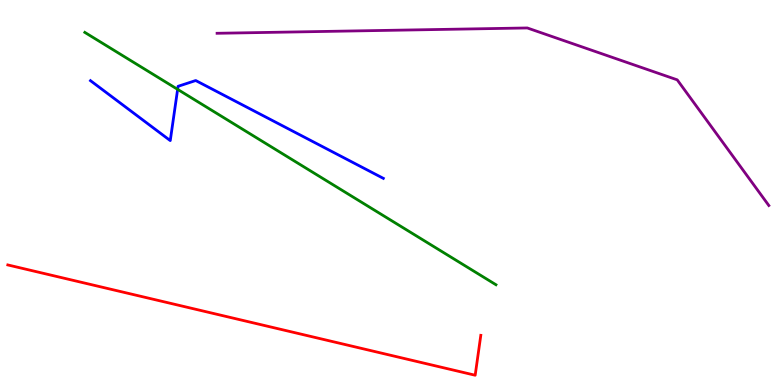[{'lines': ['blue', 'red'], 'intersections': []}, {'lines': ['green', 'red'], 'intersections': []}, {'lines': ['purple', 'red'], 'intersections': []}, {'lines': ['blue', 'green'], 'intersections': [{'x': 2.29, 'y': 7.68}]}, {'lines': ['blue', 'purple'], 'intersections': []}, {'lines': ['green', 'purple'], 'intersections': []}]